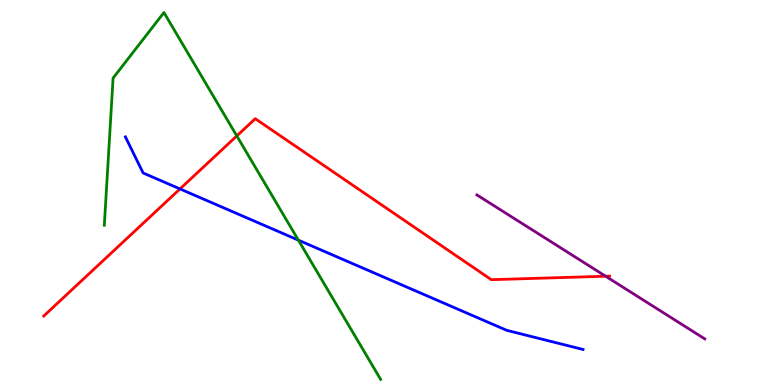[{'lines': ['blue', 'red'], 'intersections': [{'x': 2.32, 'y': 5.09}]}, {'lines': ['green', 'red'], 'intersections': [{'x': 3.06, 'y': 6.47}]}, {'lines': ['purple', 'red'], 'intersections': [{'x': 7.81, 'y': 2.83}]}, {'lines': ['blue', 'green'], 'intersections': [{'x': 3.85, 'y': 3.76}]}, {'lines': ['blue', 'purple'], 'intersections': []}, {'lines': ['green', 'purple'], 'intersections': []}]